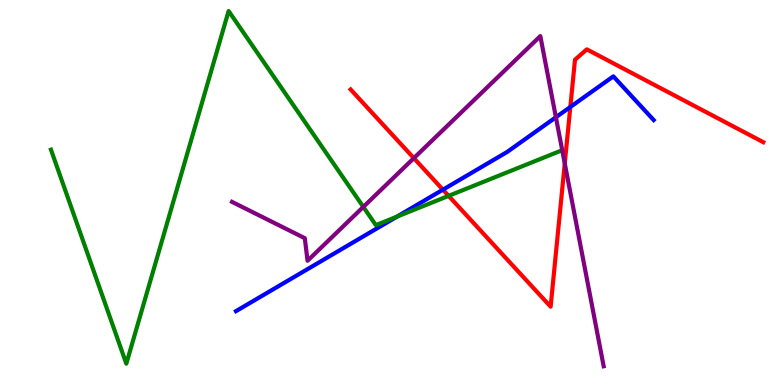[{'lines': ['blue', 'red'], 'intersections': [{'x': 5.71, 'y': 5.07}, {'x': 7.36, 'y': 7.22}]}, {'lines': ['green', 'red'], 'intersections': [{'x': 5.79, 'y': 4.91}]}, {'lines': ['purple', 'red'], 'intersections': [{'x': 5.34, 'y': 5.89}, {'x': 7.29, 'y': 5.75}]}, {'lines': ['blue', 'green'], 'intersections': [{'x': 5.12, 'y': 4.37}]}, {'lines': ['blue', 'purple'], 'intersections': [{'x': 7.17, 'y': 6.95}]}, {'lines': ['green', 'purple'], 'intersections': [{'x': 4.69, 'y': 4.63}]}]